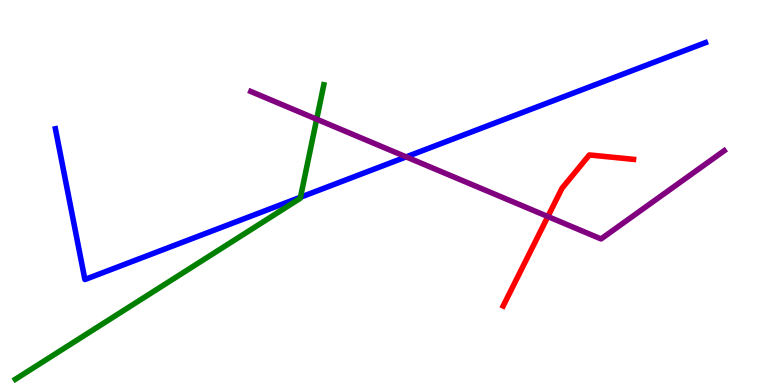[{'lines': ['blue', 'red'], 'intersections': []}, {'lines': ['green', 'red'], 'intersections': []}, {'lines': ['purple', 'red'], 'intersections': [{'x': 7.07, 'y': 4.38}]}, {'lines': ['blue', 'green'], 'intersections': [{'x': 3.88, 'y': 4.88}]}, {'lines': ['blue', 'purple'], 'intersections': [{'x': 5.24, 'y': 5.93}]}, {'lines': ['green', 'purple'], 'intersections': [{'x': 4.09, 'y': 6.9}]}]